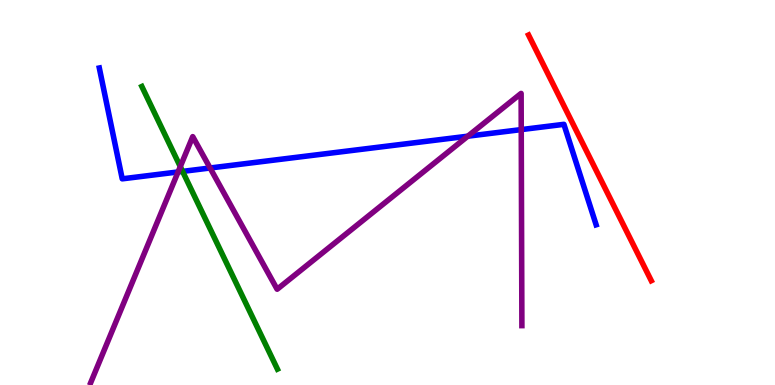[{'lines': ['blue', 'red'], 'intersections': []}, {'lines': ['green', 'red'], 'intersections': []}, {'lines': ['purple', 'red'], 'intersections': []}, {'lines': ['blue', 'green'], 'intersections': [{'x': 2.36, 'y': 5.55}]}, {'lines': ['blue', 'purple'], 'intersections': [{'x': 2.3, 'y': 5.53}, {'x': 2.71, 'y': 5.64}, {'x': 6.04, 'y': 6.46}, {'x': 6.73, 'y': 6.63}]}, {'lines': ['green', 'purple'], 'intersections': [{'x': 2.33, 'y': 5.67}]}]